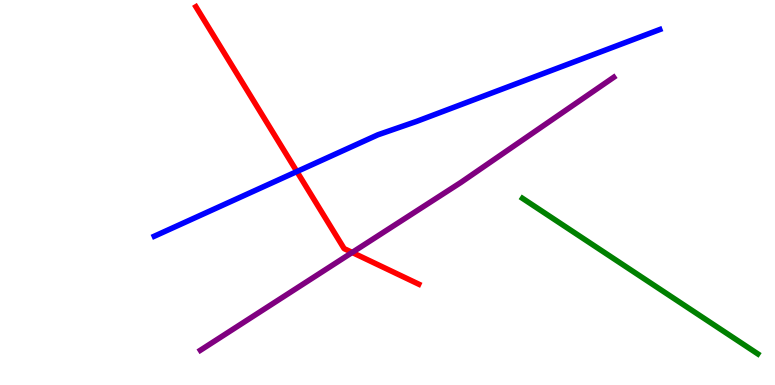[{'lines': ['blue', 'red'], 'intersections': [{'x': 3.83, 'y': 5.54}]}, {'lines': ['green', 'red'], 'intersections': []}, {'lines': ['purple', 'red'], 'intersections': [{'x': 4.54, 'y': 3.44}]}, {'lines': ['blue', 'green'], 'intersections': []}, {'lines': ['blue', 'purple'], 'intersections': []}, {'lines': ['green', 'purple'], 'intersections': []}]